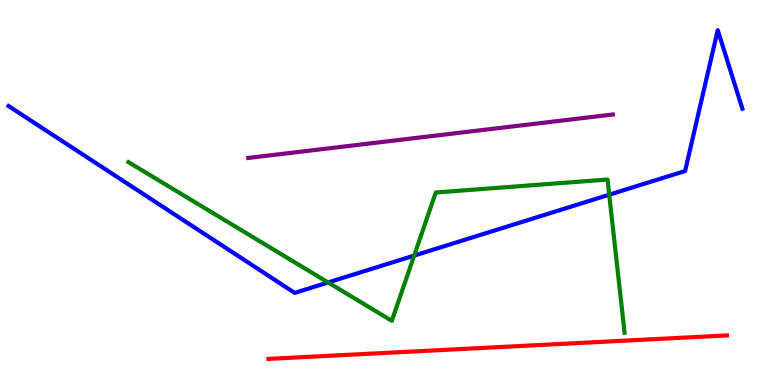[{'lines': ['blue', 'red'], 'intersections': []}, {'lines': ['green', 'red'], 'intersections': []}, {'lines': ['purple', 'red'], 'intersections': []}, {'lines': ['blue', 'green'], 'intersections': [{'x': 4.23, 'y': 2.66}, {'x': 5.34, 'y': 3.36}, {'x': 7.86, 'y': 4.94}]}, {'lines': ['blue', 'purple'], 'intersections': []}, {'lines': ['green', 'purple'], 'intersections': []}]